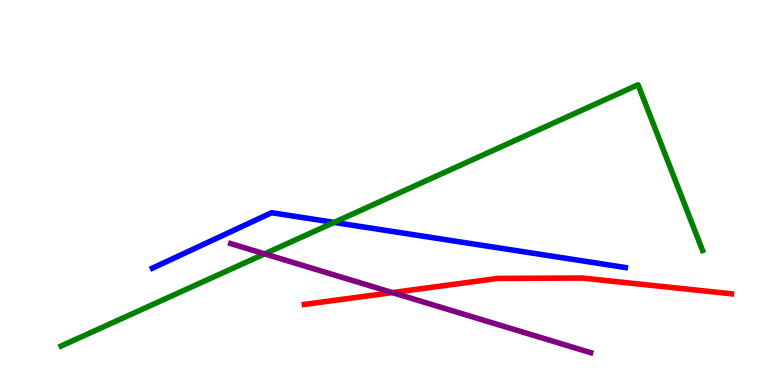[{'lines': ['blue', 'red'], 'intersections': []}, {'lines': ['green', 'red'], 'intersections': []}, {'lines': ['purple', 'red'], 'intersections': [{'x': 5.06, 'y': 2.4}]}, {'lines': ['blue', 'green'], 'intersections': [{'x': 4.31, 'y': 4.22}]}, {'lines': ['blue', 'purple'], 'intersections': []}, {'lines': ['green', 'purple'], 'intersections': [{'x': 3.41, 'y': 3.41}]}]